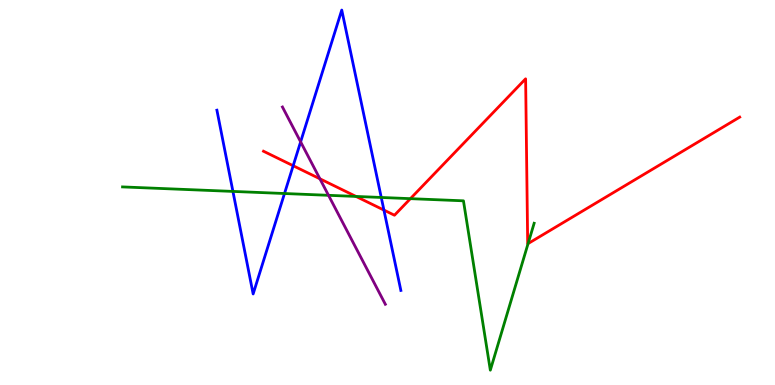[{'lines': ['blue', 'red'], 'intersections': [{'x': 3.78, 'y': 5.7}, {'x': 4.95, 'y': 4.54}]}, {'lines': ['green', 'red'], 'intersections': [{'x': 4.59, 'y': 4.9}, {'x': 5.3, 'y': 4.84}, {'x': 6.81, 'y': 3.67}]}, {'lines': ['purple', 'red'], 'intersections': [{'x': 4.13, 'y': 5.36}]}, {'lines': ['blue', 'green'], 'intersections': [{'x': 3.01, 'y': 5.03}, {'x': 3.67, 'y': 4.97}, {'x': 4.92, 'y': 4.87}]}, {'lines': ['blue', 'purple'], 'intersections': [{'x': 3.88, 'y': 6.32}]}, {'lines': ['green', 'purple'], 'intersections': [{'x': 4.24, 'y': 4.93}]}]